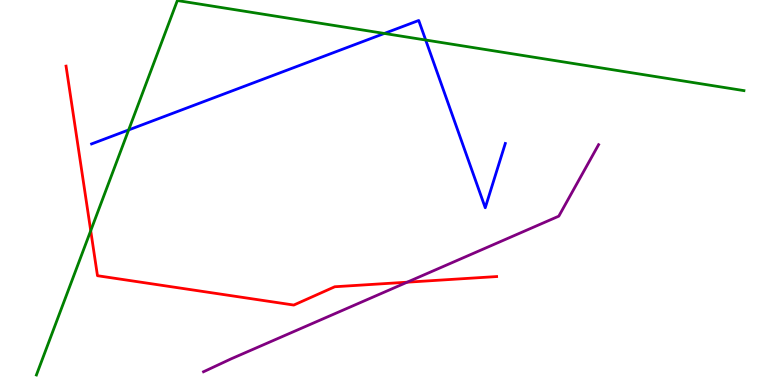[{'lines': ['blue', 'red'], 'intersections': []}, {'lines': ['green', 'red'], 'intersections': [{'x': 1.17, 'y': 4.01}]}, {'lines': ['purple', 'red'], 'intersections': [{'x': 5.25, 'y': 2.67}]}, {'lines': ['blue', 'green'], 'intersections': [{'x': 1.66, 'y': 6.63}, {'x': 4.96, 'y': 9.13}, {'x': 5.49, 'y': 8.96}]}, {'lines': ['blue', 'purple'], 'intersections': []}, {'lines': ['green', 'purple'], 'intersections': []}]